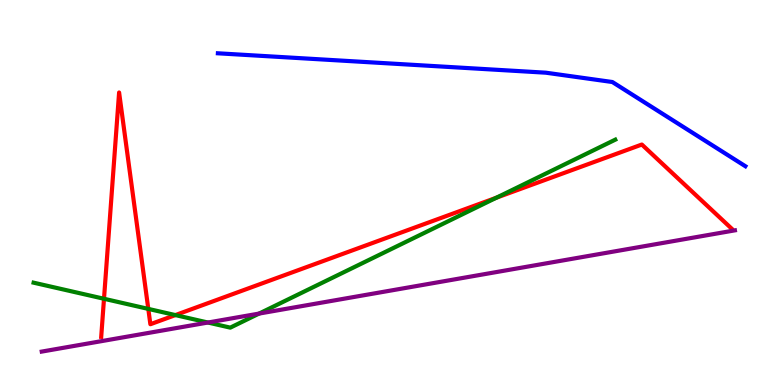[{'lines': ['blue', 'red'], 'intersections': []}, {'lines': ['green', 'red'], 'intersections': [{'x': 1.34, 'y': 2.24}, {'x': 1.91, 'y': 1.98}, {'x': 2.26, 'y': 1.82}, {'x': 6.41, 'y': 4.86}]}, {'lines': ['purple', 'red'], 'intersections': []}, {'lines': ['blue', 'green'], 'intersections': []}, {'lines': ['blue', 'purple'], 'intersections': []}, {'lines': ['green', 'purple'], 'intersections': [{'x': 2.68, 'y': 1.62}, {'x': 3.34, 'y': 1.86}]}]